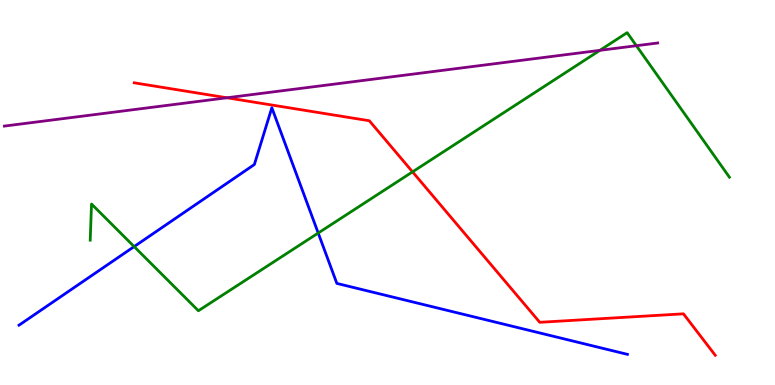[{'lines': ['blue', 'red'], 'intersections': []}, {'lines': ['green', 'red'], 'intersections': [{'x': 5.32, 'y': 5.54}]}, {'lines': ['purple', 'red'], 'intersections': [{'x': 2.93, 'y': 7.46}]}, {'lines': ['blue', 'green'], 'intersections': [{'x': 1.73, 'y': 3.6}, {'x': 4.11, 'y': 3.95}]}, {'lines': ['blue', 'purple'], 'intersections': []}, {'lines': ['green', 'purple'], 'intersections': [{'x': 7.74, 'y': 8.69}, {'x': 8.21, 'y': 8.81}]}]